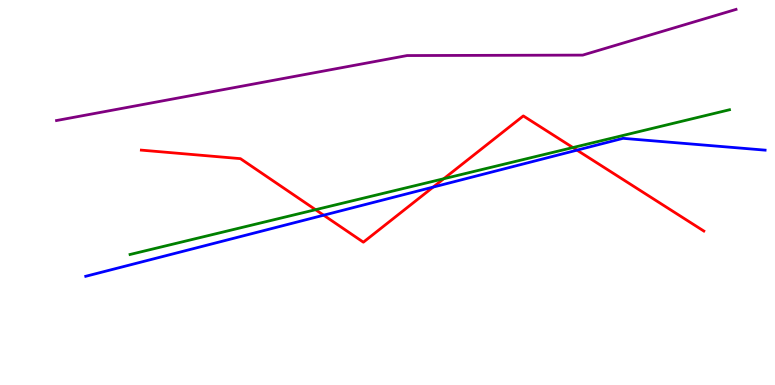[{'lines': ['blue', 'red'], 'intersections': [{'x': 4.18, 'y': 4.41}, {'x': 5.59, 'y': 5.14}, {'x': 7.45, 'y': 6.1}]}, {'lines': ['green', 'red'], 'intersections': [{'x': 4.07, 'y': 4.55}, {'x': 5.73, 'y': 5.36}, {'x': 7.39, 'y': 6.17}]}, {'lines': ['purple', 'red'], 'intersections': []}, {'lines': ['blue', 'green'], 'intersections': []}, {'lines': ['blue', 'purple'], 'intersections': []}, {'lines': ['green', 'purple'], 'intersections': []}]